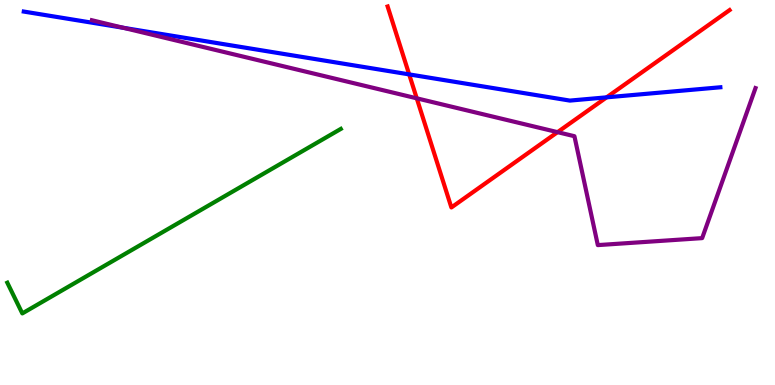[{'lines': ['blue', 'red'], 'intersections': [{'x': 5.28, 'y': 8.07}, {'x': 7.83, 'y': 7.47}]}, {'lines': ['green', 'red'], 'intersections': []}, {'lines': ['purple', 'red'], 'intersections': [{'x': 5.38, 'y': 7.45}, {'x': 7.19, 'y': 6.57}]}, {'lines': ['blue', 'green'], 'intersections': []}, {'lines': ['blue', 'purple'], 'intersections': [{'x': 1.59, 'y': 9.28}]}, {'lines': ['green', 'purple'], 'intersections': []}]